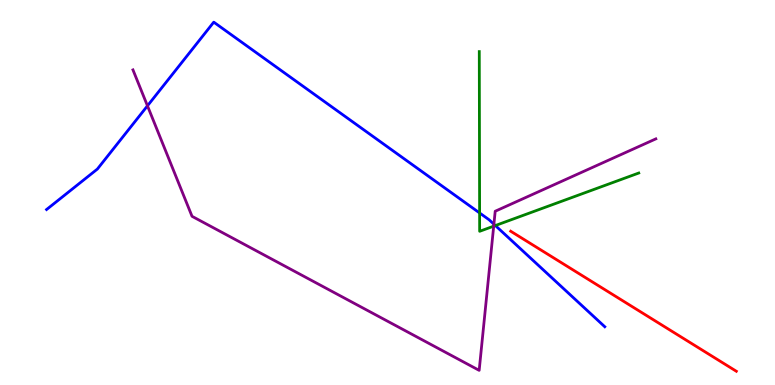[{'lines': ['blue', 'red'], 'intersections': []}, {'lines': ['green', 'red'], 'intersections': []}, {'lines': ['purple', 'red'], 'intersections': []}, {'lines': ['blue', 'green'], 'intersections': [{'x': 6.19, 'y': 4.47}, {'x': 6.39, 'y': 4.14}]}, {'lines': ['blue', 'purple'], 'intersections': [{'x': 1.9, 'y': 7.25}, {'x': 6.37, 'y': 4.18}]}, {'lines': ['green', 'purple'], 'intersections': [{'x': 6.37, 'y': 4.13}]}]